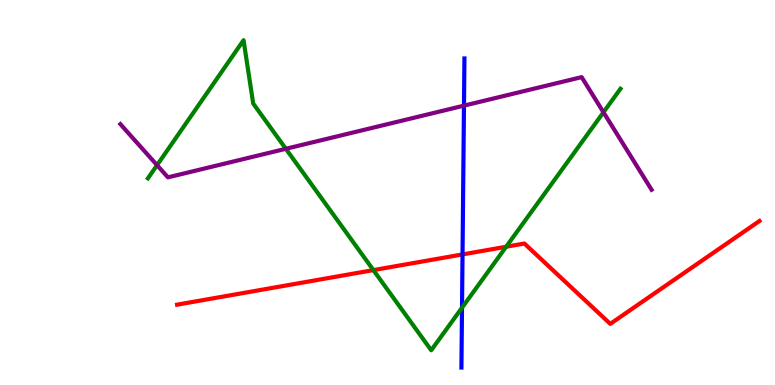[{'lines': ['blue', 'red'], 'intersections': [{'x': 5.97, 'y': 3.39}]}, {'lines': ['green', 'red'], 'intersections': [{'x': 4.82, 'y': 2.98}, {'x': 6.53, 'y': 3.59}]}, {'lines': ['purple', 'red'], 'intersections': []}, {'lines': ['blue', 'green'], 'intersections': [{'x': 5.96, 'y': 2.01}]}, {'lines': ['blue', 'purple'], 'intersections': [{'x': 5.99, 'y': 7.26}]}, {'lines': ['green', 'purple'], 'intersections': [{'x': 2.03, 'y': 5.71}, {'x': 3.69, 'y': 6.14}, {'x': 7.79, 'y': 7.08}]}]